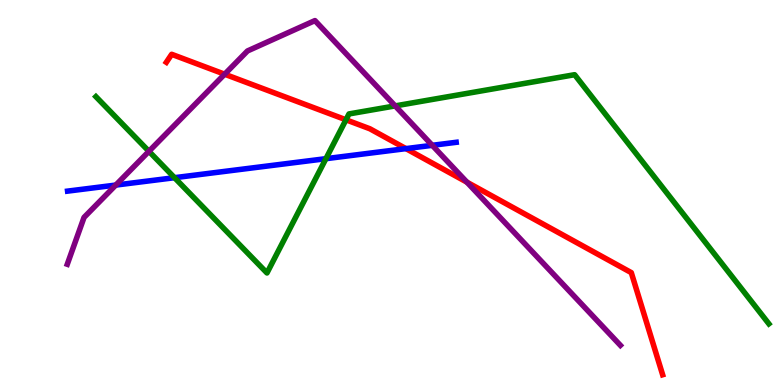[{'lines': ['blue', 'red'], 'intersections': [{'x': 5.24, 'y': 6.14}]}, {'lines': ['green', 'red'], 'intersections': [{'x': 4.46, 'y': 6.89}]}, {'lines': ['purple', 'red'], 'intersections': [{'x': 2.9, 'y': 8.07}, {'x': 6.02, 'y': 5.27}]}, {'lines': ['blue', 'green'], 'intersections': [{'x': 2.25, 'y': 5.38}, {'x': 4.21, 'y': 5.88}]}, {'lines': ['blue', 'purple'], 'intersections': [{'x': 1.49, 'y': 5.19}, {'x': 5.58, 'y': 6.23}]}, {'lines': ['green', 'purple'], 'intersections': [{'x': 1.92, 'y': 6.07}, {'x': 5.1, 'y': 7.25}]}]